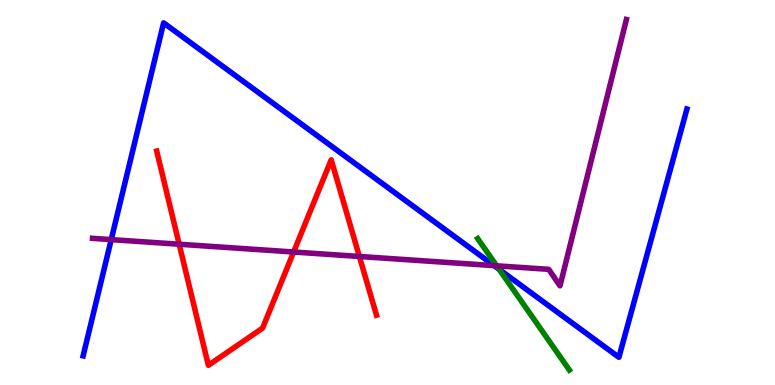[{'lines': ['blue', 'red'], 'intersections': []}, {'lines': ['green', 'red'], 'intersections': []}, {'lines': ['purple', 'red'], 'intersections': [{'x': 2.31, 'y': 3.66}, {'x': 3.79, 'y': 3.45}, {'x': 4.64, 'y': 3.34}]}, {'lines': ['blue', 'green'], 'intersections': [{'x': 6.44, 'y': 3.01}]}, {'lines': ['blue', 'purple'], 'intersections': [{'x': 1.44, 'y': 3.78}, {'x': 6.38, 'y': 3.1}]}, {'lines': ['green', 'purple'], 'intersections': [{'x': 6.41, 'y': 3.1}]}]